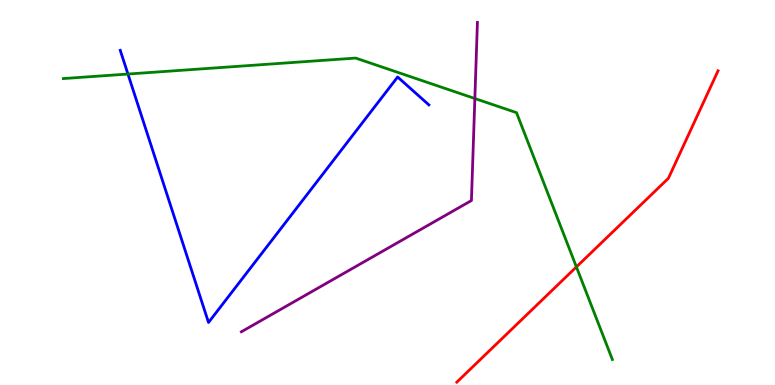[{'lines': ['blue', 'red'], 'intersections': []}, {'lines': ['green', 'red'], 'intersections': [{'x': 7.44, 'y': 3.07}]}, {'lines': ['purple', 'red'], 'intersections': []}, {'lines': ['blue', 'green'], 'intersections': [{'x': 1.65, 'y': 8.08}]}, {'lines': ['blue', 'purple'], 'intersections': []}, {'lines': ['green', 'purple'], 'intersections': [{'x': 6.13, 'y': 7.44}]}]